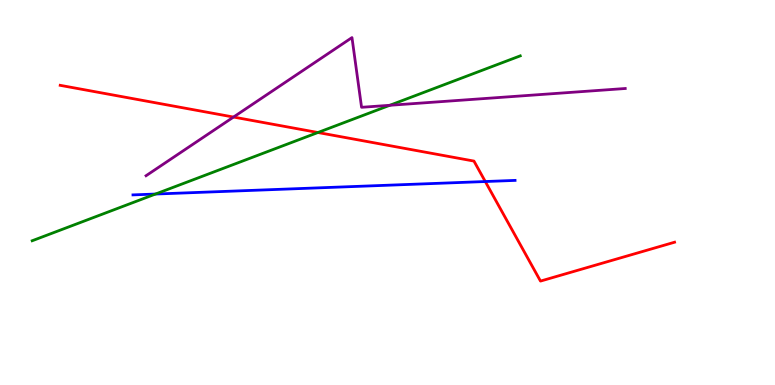[{'lines': ['blue', 'red'], 'intersections': [{'x': 6.26, 'y': 5.28}]}, {'lines': ['green', 'red'], 'intersections': [{'x': 4.1, 'y': 6.56}]}, {'lines': ['purple', 'red'], 'intersections': [{'x': 3.01, 'y': 6.96}]}, {'lines': ['blue', 'green'], 'intersections': [{'x': 2.01, 'y': 4.96}]}, {'lines': ['blue', 'purple'], 'intersections': []}, {'lines': ['green', 'purple'], 'intersections': [{'x': 5.03, 'y': 7.27}]}]